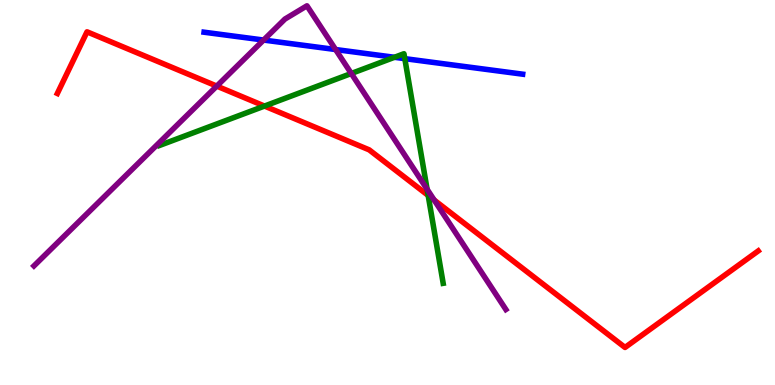[{'lines': ['blue', 'red'], 'intersections': []}, {'lines': ['green', 'red'], 'intersections': [{'x': 3.41, 'y': 7.25}, {'x': 5.52, 'y': 4.92}]}, {'lines': ['purple', 'red'], 'intersections': [{'x': 2.8, 'y': 7.76}, {'x': 5.6, 'y': 4.8}]}, {'lines': ['blue', 'green'], 'intersections': [{'x': 5.09, 'y': 8.51}, {'x': 5.22, 'y': 8.48}]}, {'lines': ['blue', 'purple'], 'intersections': [{'x': 3.4, 'y': 8.96}, {'x': 4.33, 'y': 8.71}]}, {'lines': ['green', 'purple'], 'intersections': [{'x': 4.53, 'y': 8.09}, {'x': 5.51, 'y': 5.08}]}]